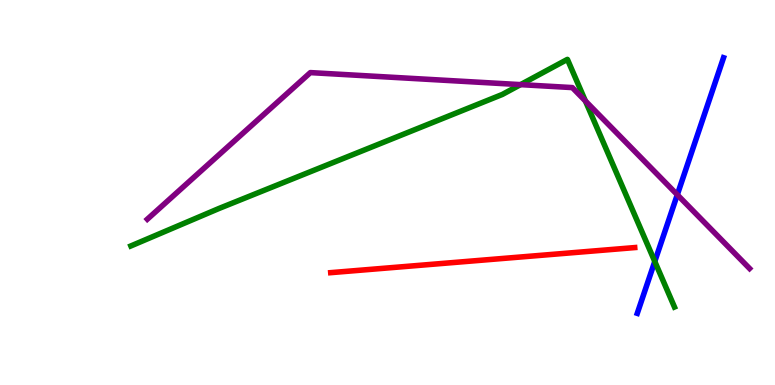[{'lines': ['blue', 'red'], 'intersections': []}, {'lines': ['green', 'red'], 'intersections': []}, {'lines': ['purple', 'red'], 'intersections': []}, {'lines': ['blue', 'green'], 'intersections': [{'x': 8.45, 'y': 3.21}]}, {'lines': ['blue', 'purple'], 'intersections': [{'x': 8.74, 'y': 4.94}]}, {'lines': ['green', 'purple'], 'intersections': [{'x': 6.72, 'y': 7.8}, {'x': 7.55, 'y': 7.38}]}]